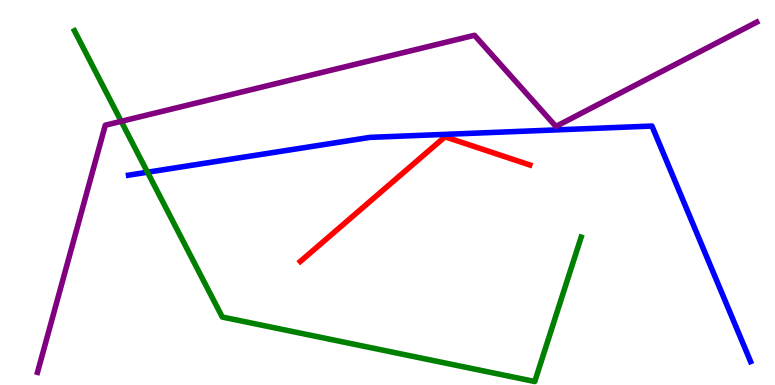[{'lines': ['blue', 'red'], 'intersections': []}, {'lines': ['green', 'red'], 'intersections': []}, {'lines': ['purple', 'red'], 'intersections': []}, {'lines': ['blue', 'green'], 'intersections': [{'x': 1.9, 'y': 5.53}]}, {'lines': ['blue', 'purple'], 'intersections': []}, {'lines': ['green', 'purple'], 'intersections': [{'x': 1.56, 'y': 6.85}]}]